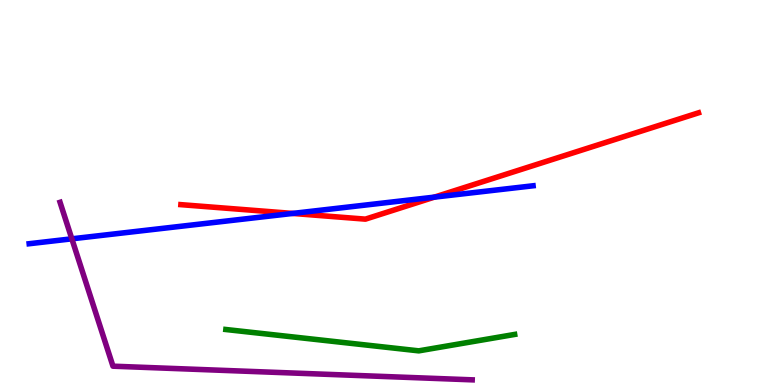[{'lines': ['blue', 'red'], 'intersections': [{'x': 3.78, 'y': 4.46}, {'x': 5.6, 'y': 4.88}]}, {'lines': ['green', 'red'], 'intersections': []}, {'lines': ['purple', 'red'], 'intersections': []}, {'lines': ['blue', 'green'], 'intersections': []}, {'lines': ['blue', 'purple'], 'intersections': [{'x': 0.927, 'y': 3.8}]}, {'lines': ['green', 'purple'], 'intersections': []}]